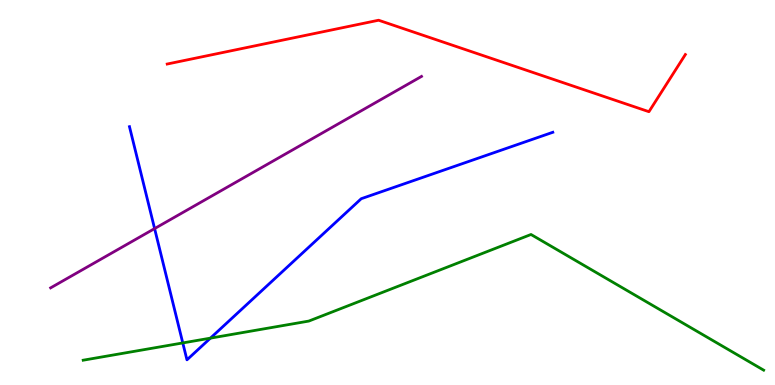[{'lines': ['blue', 'red'], 'intersections': []}, {'lines': ['green', 'red'], 'intersections': []}, {'lines': ['purple', 'red'], 'intersections': []}, {'lines': ['blue', 'green'], 'intersections': [{'x': 2.36, 'y': 1.09}, {'x': 2.72, 'y': 1.22}]}, {'lines': ['blue', 'purple'], 'intersections': [{'x': 1.99, 'y': 4.06}]}, {'lines': ['green', 'purple'], 'intersections': []}]